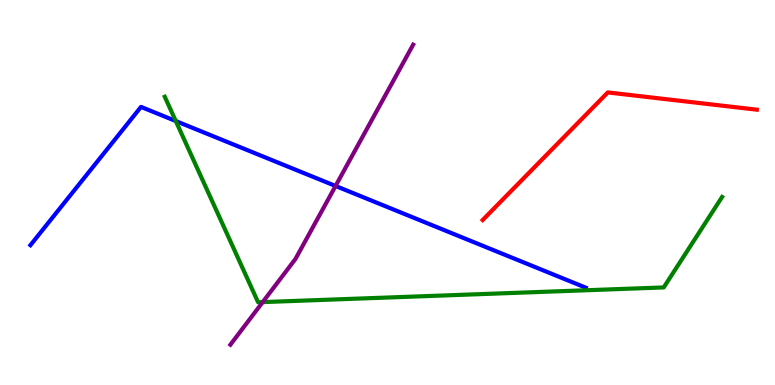[{'lines': ['blue', 'red'], 'intersections': []}, {'lines': ['green', 'red'], 'intersections': []}, {'lines': ['purple', 'red'], 'intersections': []}, {'lines': ['blue', 'green'], 'intersections': [{'x': 2.27, 'y': 6.86}]}, {'lines': ['blue', 'purple'], 'intersections': [{'x': 4.33, 'y': 5.17}]}, {'lines': ['green', 'purple'], 'intersections': [{'x': 3.39, 'y': 2.15}]}]